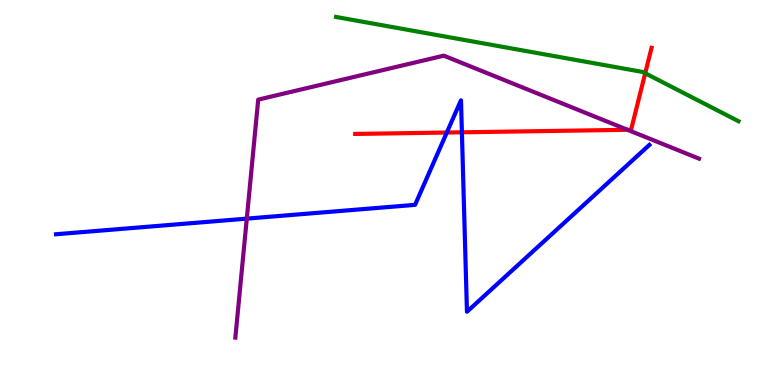[{'lines': ['blue', 'red'], 'intersections': [{'x': 5.77, 'y': 6.56}, {'x': 5.96, 'y': 6.56}]}, {'lines': ['green', 'red'], 'intersections': [{'x': 8.33, 'y': 8.1}]}, {'lines': ['purple', 'red'], 'intersections': [{'x': 8.1, 'y': 6.63}]}, {'lines': ['blue', 'green'], 'intersections': []}, {'lines': ['blue', 'purple'], 'intersections': [{'x': 3.18, 'y': 4.32}]}, {'lines': ['green', 'purple'], 'intersections': []}]